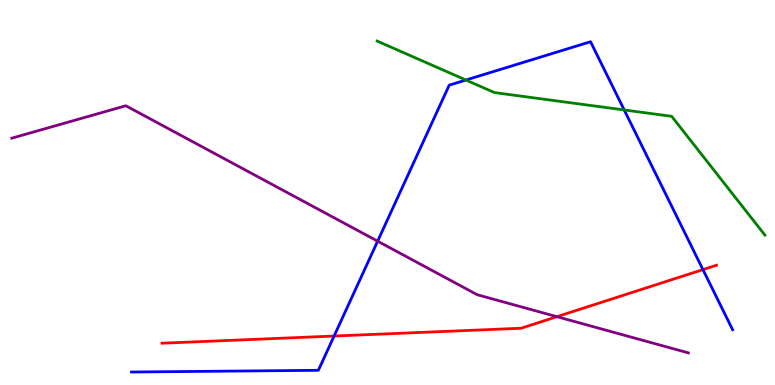[{'lines': ['blue', 'red'], 'intersections': [{'x': 4.31, 'y': 1.27}, {'x': 9.07, 'y': 3.0}]}, {'lines': ['green', 'red'], 'intersections': []}, {'lines': ['purple', 'red'], 'intersections': [{'x': 7.19, 'y': 1.77}]}, {'lines': ['blue', 'green'], 'intersections': [{'x': 6.01, 'y': 7.92}, {'x': 8.05, 'y': 7.14}]}, {'lines': ['blue', 'purple'], 'intersections': [{'x': 4.87, 'y': 3.74}]}, {'lines': ['green', 'purple'], 'intersections': []}]